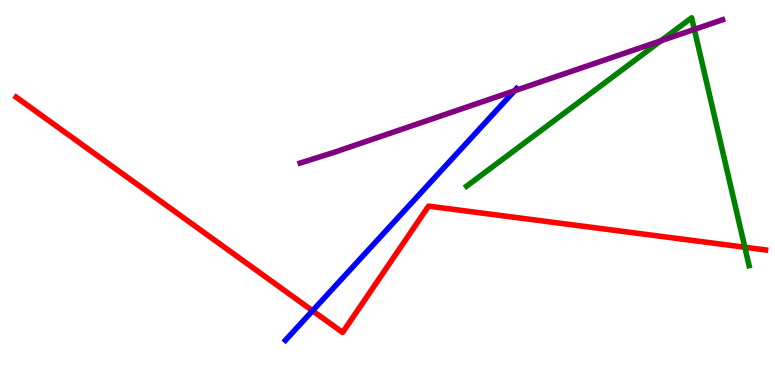[{'lines': ['blue', 'red'], 'intersections': [{'x': 4.03, 'y': 1.93}]}, {'lines': ['green', 'red'], 'intersections': [{'x': 9.61, 'y': 3.58}]}, {'lines': ['purple', 'red'], 'intersections': []}, {'lines': ['blue', 'green'], 'intersections': []}, {'lines': ['blue', 'purple'], 'intersections': [{'x': 6.64, 'y': 7.64}]}, {'lines': ['green', 'purple'], 'intersections': [{'x': 8.53, 'y': 8.94}, {'x': 8.96, 'y': 9.24}]}]